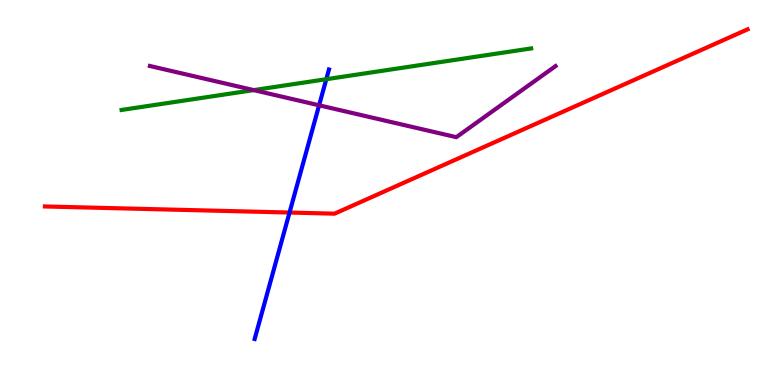[{'lines': ['blue', 'red'], 'intersections': [{'x': 3.74, 'y': 4.48}]}, {'lines': ['green', 'red'], 'intersections': []}, {'lines': ['purple', 'red'], 'intersections': []}, {'lines': ['blue', 'green'], 'intersections': [{'x': 4.21, 'y': 7.94}]}, {'lines': ['blue', 'purple'], 'intersections': [{'x': 4.12, 'y': 7.26}]}, {'lines': ['green', 'purple'], 'intersections': [{'x': 3.27, 'y': 7.66}]}]